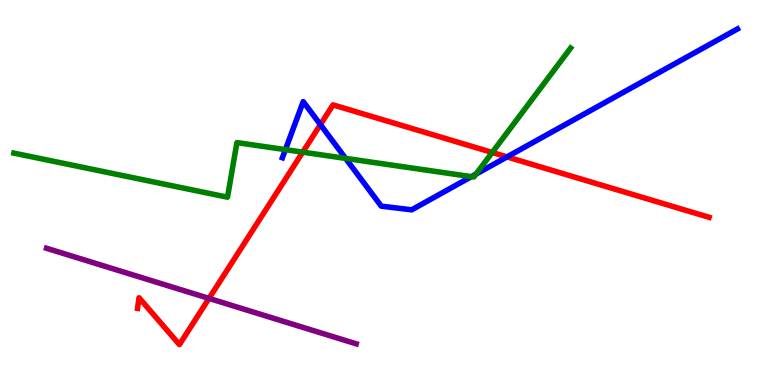[{'lines': ['blue', 'red'], 'intersections': [{'x': 4.13, 'y': 6.76}, {'x': 6.54, 'y': 5.92}]}, {'lines': ['green', 'red'], 'intersections': [{'x': 3.91, 'y': 6.05}, {'x': 6.35, 'y': 6.04}]}, {'lines': ['purple', 'red'], 'intersections': [{'x': 2.7, 'y': 2.25}]}, {'lines': ['blue', 'green'], 'intersections': [{'x': 3.68, 'y': 6.11}, {'x': 4.46, 'y': 5.89}, {'x': 6.08, 'y': 5.41}, {'x': 6.14, 'y': 5.48}]}, {'lines': ['blue', 'purple'], 'intersections': []}, {'lines': ['green', 'purple'], 'intersections': []}]